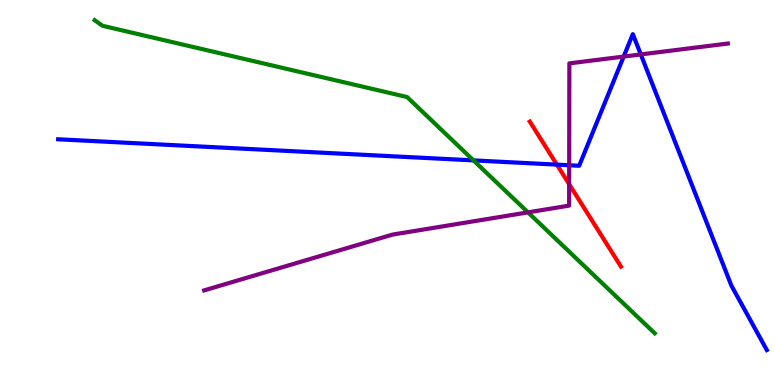[{'lines': ['blue', 'red'], 'intersections': [{'x': 7.19, 'y': 5.72}]}, {'lines': ['green', 'red'], 'intersections': []}, {'lines': ['purple', 'red'], 'intersections': [{'x': 7.34, 'y': 5.22}]}, {'lines': ['blue', 'green'], 'intersections': [{'x': 6.11, 'y': 5.83}]}, {'lines': ['blue', 'purple'], 'intersections': [{'x': 7.34, 'y': 5.71}, {'x': 8.05, 'y': 8.53}, {'x': 8.27, 'y': 8.59}]}, {'lines': ['green', 'purple'], 'intersections': [{'x': 6.81, 'y': 4.48}]}]